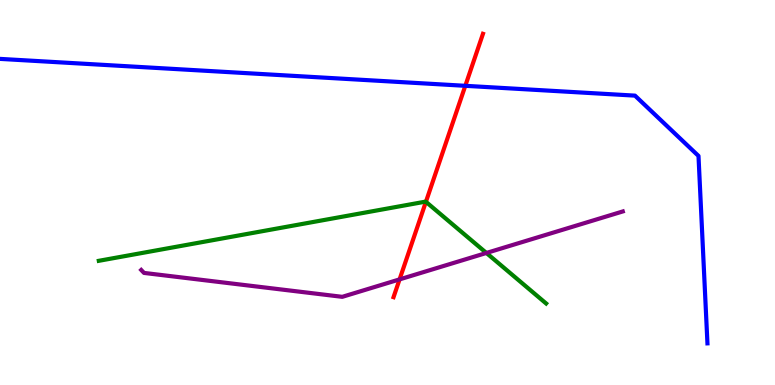[{'lines': ['blue', 'red'], 'intersections': [{'x': 6.0, 'y': 7.77}]}, {'lines': ['green', 'red'], 'intersections': [{'x': 5.5, 'y': 4.76}]}, {'lines': ['purple', 'red'], 'intersections': [{'x': 5.16, 'y': 2.74}]}, {'lines': ['blue', 'green'], 'intersections': []}, {'lines': ['blue', 'purple'], 'intersections': []}, {'lines': ['green', 'purple'], 'intersections': [{'x': 6.28, 'y': 3.43}]}]